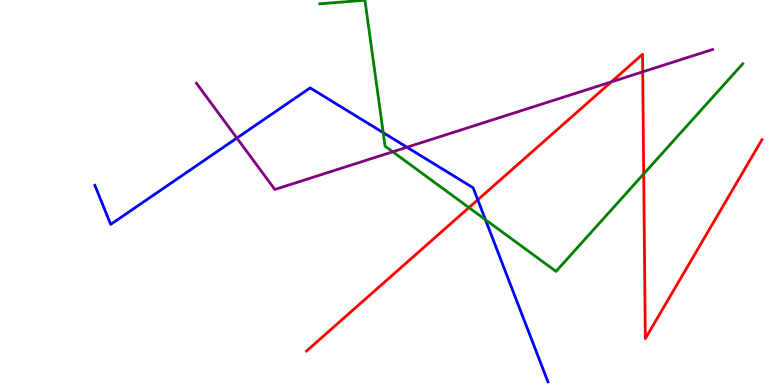[{'lines': ['blue', 'red'], 'intersections': [{'x': 6.16, 'y': 4.81}]}, {'lines': ['green', 'red'], 'intersections': [{'x': 6.05, 'y': 4.61}, {'x': 8.31, 'y': 5.48}]}, {'lines': ['purple', 'red'], 'intersections': [{'x': 7.89, 'y': 7.87}, {'x': 8.29, 'y': 8.13}]}, {'lines': ['blue', 'green'], 'intersections': [{'x': 4.94, 'y': 6.55}, {'x': 6.26, 'y': 4.29}]}, {'lines': ['blue', 'purple'], 'intersections': [{'x': 3.06, 'y': 6.41}, {'x': 5.25, 'y': 6.18}]}, {'lines': ['green', 'purple'], 'intersections': [{'x': 5.07, 'y': 6.06}]}]